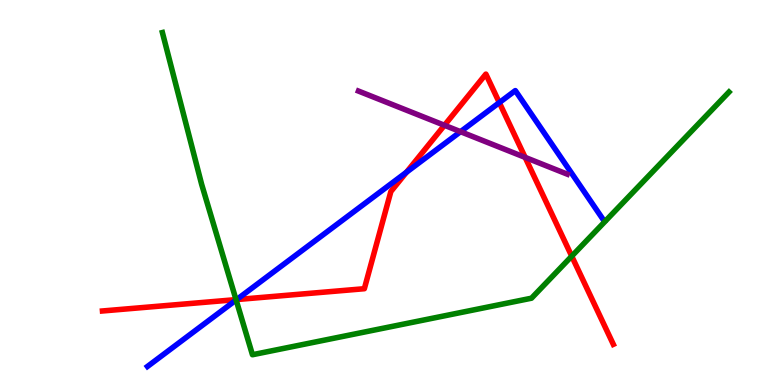[{'lines': ['blue', 'red'], 'intersections': [{'x': 3.05, 'y': 2.22}, {'x': 5.25, 'y': 5.53}, {'x': 6.44, 'y': 7.33}]}, {'lines': ['green', 'red'], 'intersections': [{'x': 3.05, 'y': 2.22}, {'x': 7.38, 'y': 3.35}]}, {'lines': ['purple', 'red'], 'intersections': [{'x': 5.73, 'y': 6.75}, {'x': 6.78, 'y': 5.91}]}, {'lines': ['blue', 'green'], 'intersections': [{'x': 3.05, 'y': 2.21}]}, {'lines': ['blue', 'purple'], 'intersections': [{'x': 5.94, 'y': 6.58}]}, {'lines': ['green', 'purple'], 'intersections': []}]